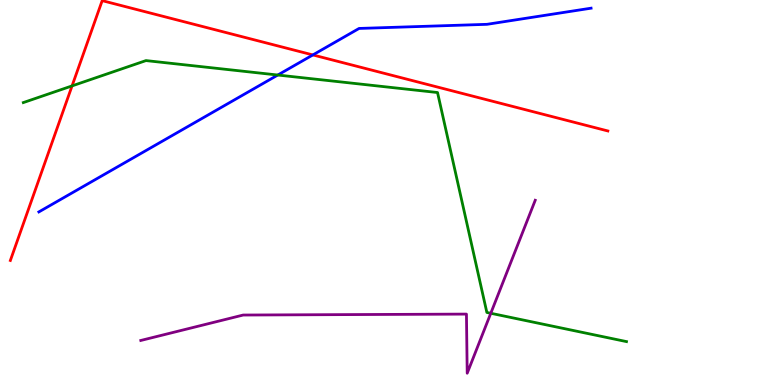[{'lines': ['blue', 'red'], 'intersections': [{'x': 4.04, 'y': 8.57}]}, {'lines': ['green', 'red'], 'intersections': [{'x': 0.93, 'y': 7.77}]}, {'lines': ['purple', 'red'], 'intersections': []}, {'lines': ['blue', 'green'], 'intersections': [{'x': 3.58, 'y': 8.05}]}, {'lines': ['blue', 'purple'], 'intersections': []}, {'lines': ['green', 'purple'], 'intersections': [{'x': 6.33, 'y': 1.86}]}]